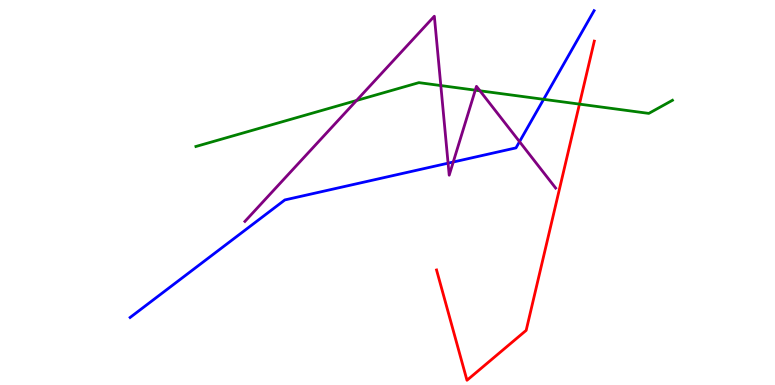[{'lines': ['blue', 'red'], 'intersections': []}, {'lines': ['green', 'red'], 'intersections': [{'x': 7.48, 'y': 7.3}]}, {'lines': ['purple', 'red'], 'intersections': []}, {'lines': ['blue', 'green'], 'intersections': [{'x': 7.01, 'y': 7.42}]}, {'lines': ['blue', 'purple'], 'intersections': [{'x': 5.78, 'y': 5.76}, {'x': 5.85, 'y': 5.79}, {'x': 6.7, 'y': 6.32}]}, {'lines': ['green', 'purple'], 'intersections': [{'x': 4.6, 'y': 7.39}, {'x': 5.69, 'y': 7.78}, {'x': 6.13, 'y': 7.66}, {'x': 6.19, 'y': 7.64}]}]